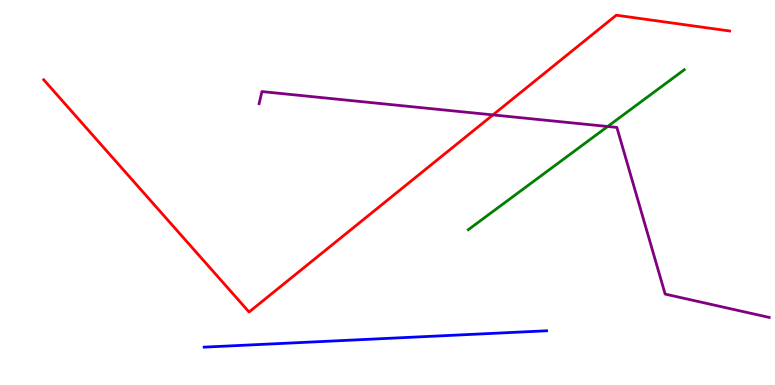[{'lines': ['blue', 'red'], 'intersections': []}, {'lines': ['green', 'red'], 'intersections': []}, {'lines': ['purple', 'red'], 'intersections': [{'x': 6.36, 'y': 7.02}]}, {'lines': ['blue', 'green'], 'intersections': []}, {'lines': ['blue', 'purple'], 'intersections': []}, {'lines': ['green', 'purple'], 'intersections': [{'x': 7.84, 'y': 6.71}]}]